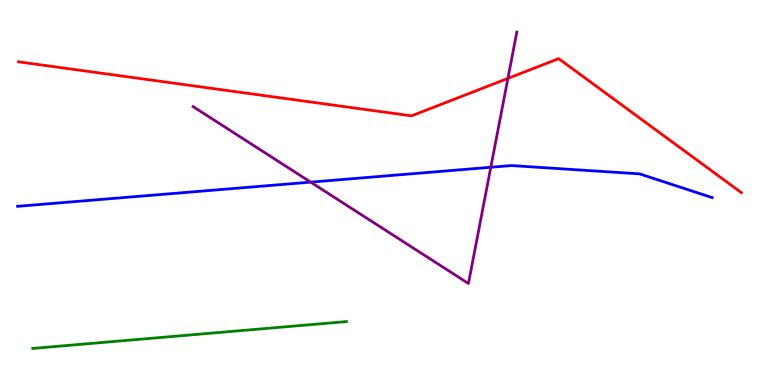[{'lines': ['blue', 'red'], 'intersections': []}, {'lines': ['green', 'red'], 'intersections': []}, {'lines': ['purple', 'red'], 'intersections': [{'x': 6.55, 'y': 7.96}]}, {'lines': ['blue', 'green'], 'intersections': []}, {'lines': ['blue', 'purple'], 'intersections': [{'x': 4.01, 'y': 5.27}, {'x': 6.33, 'y': 5.66}]}, {'lines': ['green', 'purple'], 'intersections': []}]